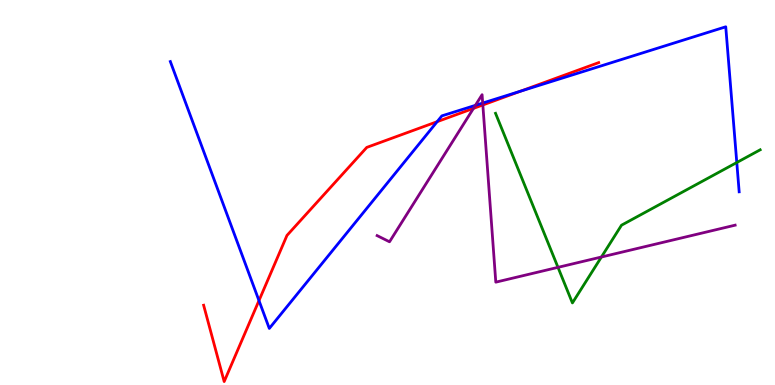[{'lines': ['blue', 'red'], 'intersections': [{'x': 3.34, 'y': 2.19}, {'x': 5.64, 'y': 6.84}, {'x': 6.72, 'y': 7.63}]}, {'lines': ['green', 'red'], 'intersections': []}, {'lines': ['purple', 'red'], 'intersections': [{'x': 6.11, 'y': 7.18}, {'x': 6.23, 'y': 7.27}]}, {'lines': ['blue', 'green'], 'intersections': [{'x': 9.51, 'y': 5.78}]}, {'lines': ['blue', 'purple'], 'intersections': [{'x': 6.13, 'y': 7.26}, {'x': 6.23, 'y': 7.32}]}, {'lines': ['green', 'purple'], 'intersections': [{'x': 7.2, 'y': 3.06}, {'x': 7.76, 'y': 3.32}]}]